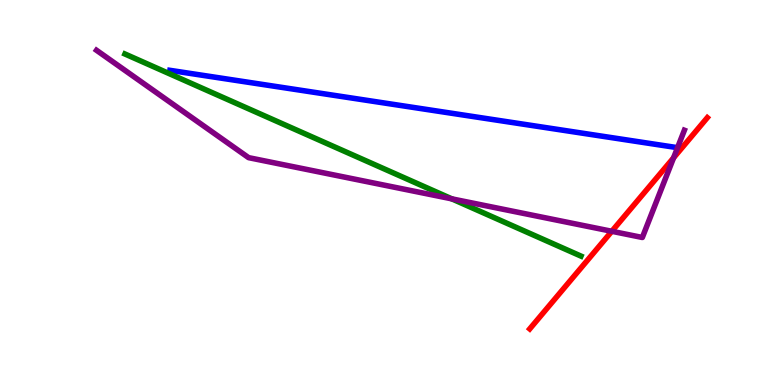[{'lines': ['blue', 'red'], 'intersections': []}, {'lines': ['green', 'red'], 'intersections': []}, {'lines': ['purple', 'red'], 'intersections': [{'x': 7.89, 'y': 3.99}, {'x': 8.69, 'y': 5.9}]}, {'lines': ['blue', 'green'], 'intersections': []}, {'lines': ['blue', 'purple'], 'intersections': []}, {'lines': ['green', 'purple'], 'intersections': [{'x': 5.83, 'y': 4.83}]}]